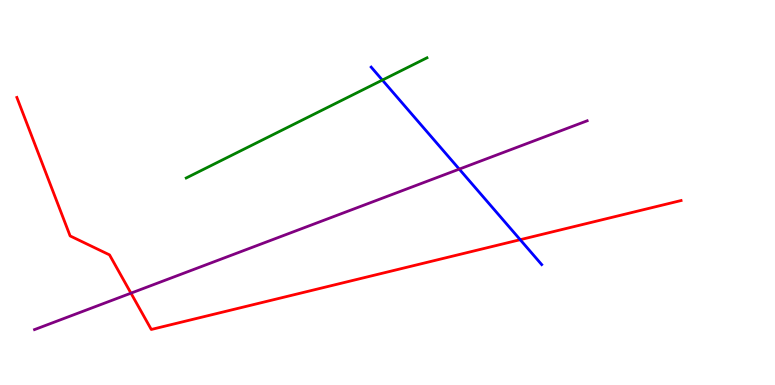[{'lines': ['blue', 'red'], 'intersections': [{'x': 6.71, 'y': 3.77}]}, {'lines': ['green', 'red'], 'intersections': []}, {'lines': ['purple', 'red'], 'intersections': [{'x': 1.69, 'y': 2.39}]}, {'lines': ['blue', 'green'], 'intersections': [{'x': 4.93, 'y': 7.92}]}, {'lines': ['blue', 'purple'], 'intersections': [{'x': 5.93, 'y': 5.61}]}, {'lines': ['green', 'purple'], 'intersections': []}]